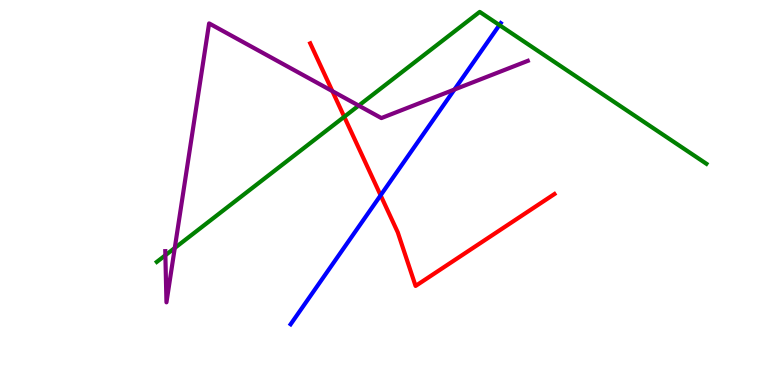[{'lines': ['blue', 'red'], 'intersections': [{'x': 4.91, 'y': 4.93}]}, {'lines': ['green', 'red'], 'intersections': [{'x': 4.44, 'y': 6.97}]}, {'lines': ['purple', 'red'], 'intersections': [{'x': 4.29, 'y': 7.63}]}, {'lines': ['blue', 'green'], 'intersections': [{'x': 6.44, 'y': 9.35}]}, {'lines': ['blue', 'purple'], 'intersections': [{'x': 5.86, 'y': 7.67}]}, {'lines': ['green', 'purple'], 'intersections': [{'x': 2.13, 'y': 3.37}, {'x': 2.26, 'y': 3.56}, {'x': 4.63, 'y': 7.26}]}]